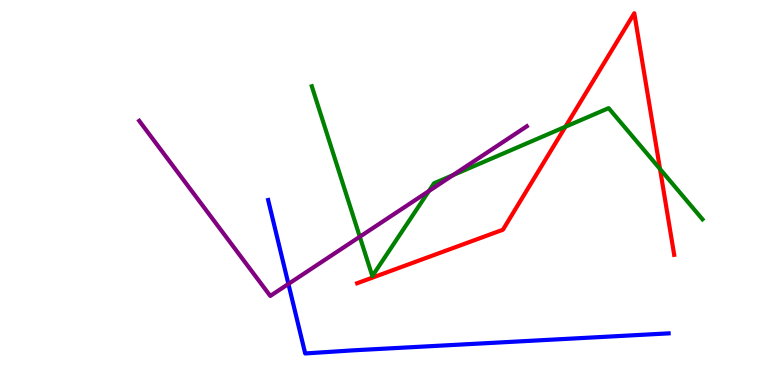[{'lines': ['blue', 'red'], 'intersections': []}, {'lines': ['green', 'red'], 'intersections': [{'x': 7.3, 'y': 6.71}, {'x': 8.52, 'y': 5.61}]}, {'lines': ['purple', 'red'], 'intersections': []}, {'lines': ['blue', 'green'], 'intersections': []}, {'lines': ['blue', 'purple'], 'intersections': [{'x': 3.72, 'y': 2.62}]}, {'lines': ['green', 'purple'], 'intersections': [{'x': 4.64, 'y': 3.85}, {'x': 5.53, 'y': 5.04}, {'x': 5.84, 'y': 5.45}]}]